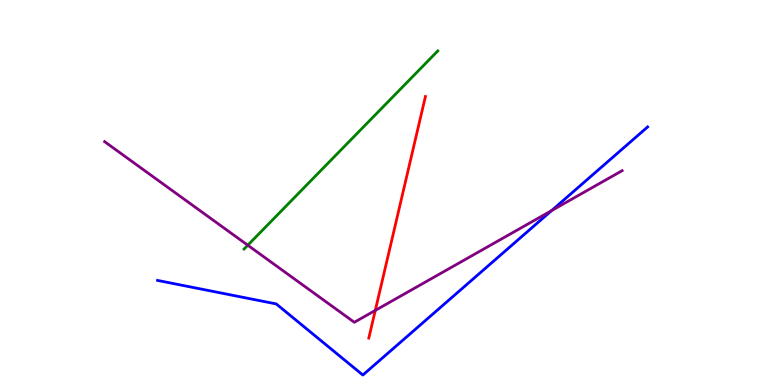[{'lines': ['blue', 'red'], 'intersections': []}, {'lines': ['green', 'red'], 'intersections': []}, {'lines': ['purple', 'red'], 'intersections': [{'x': 4.84, 'y': 1.94}]}, {'lines': ['blue', 'green'], 'intersections': []}, {'lines': ['blue', 'purple'], 'intersections': [{'x': 7.12, 'y': 4.53}]}, {'lines': ['green', 'purple'], 'intersections': [{'x': 3.2, 'y': 3.63}]}]